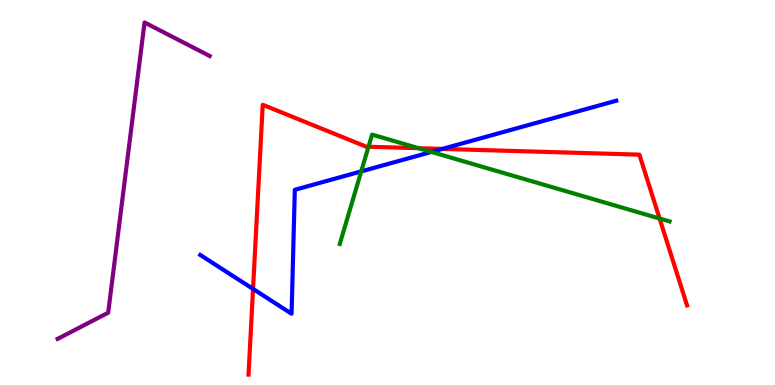[{'lines': ['blue', 'red'], 'intersections': [{'x': 3.26, 'y': 2.5}, {'x': 5.71, 'y': 6.13}]}, {'lines': ['green', 'red'], 'intersections': [{'x': 4.75, 'y': 6.19}, {'x': 5.4, 'y': 6.15}, {'x': 8.51, 'y': 4.32}]}, {'lines': ['purple', 'red'], 'intersections': []}, {'lines': ['blue', 'green'], 'intersections': [{'x': 4.66, 'y': 5.55}, {'x': 5.57, 'y': 6.05}]}, {'lines': ['blue', 'purple'], 'intersections': []}, {'lines': ['green', 'purple'], 'intersections': []}]